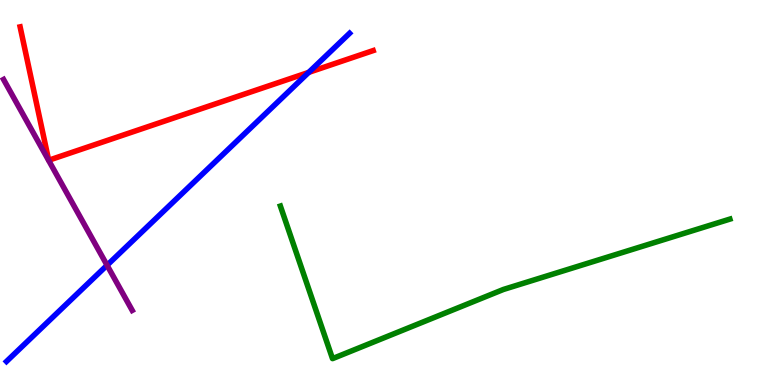[{'lines': ['blue', 'red'], 'intersections': [{'x': 3.98, 'y': 8.12}]}, {'lines': ['green', 'red'], 'intersections': []}, {'lines': ['purple', 'red'], 'intersections': []}, {'lines': ['blue', 'green'], 'intersections': []}, {'lines': ['blue', 'purple'], 'intersections': [{'x': 1.38, 'y': 3.11}]}, {'lines': ['green', 'purple'], 'intersections': []}]